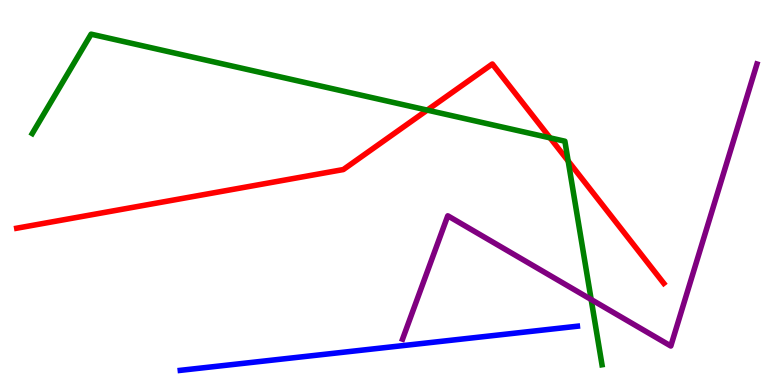[{'lines': ['blue', 'red'], 'intersections': []}, {'lines': ['green', 'red'], 'intersections': [{'x': 5.51, 'y': 7.14}, {'x': 7.1, 'y': 6.42}, {'x': 7.33, 'y': 5.82}]}, {'lines': ['purple', 'red'], 'intersections': []}, {'lines': ['blue', 'green'], 'intersections': []}, {'lines': ['blue', 'purple'], 'intersections': []}, {'lines': ['green', 'purple'], 'intersections': [{'x': 7.63, 'y': 2.22}]}]